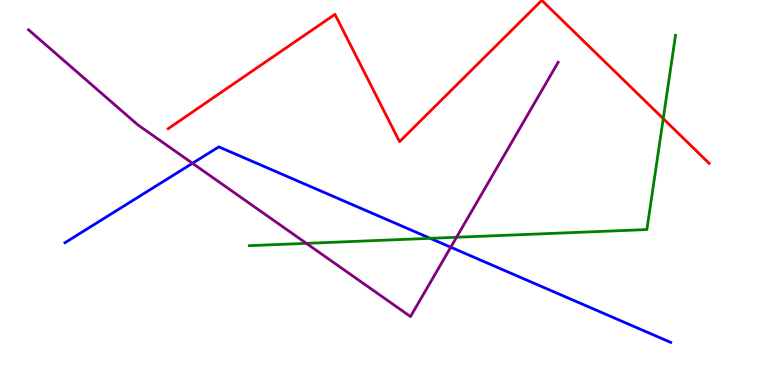[{'lines': ['blue', 'red'], 'intersections': []}, {'lines': ['green', 'red'], 'intersections': [{'x': 8.56, 'y': 6.92}]}, {'lines': ['purple', 'red'], 'intersections': []}, {'lines': ['blue', 'green'], 'intersections': [{'x': 5.55, 'y': 3.81}]}, {'lines': ['blue', 'purple'], 'intersections': [{'x': 2.48, 'y': 5.76}, {'x': 5.82, 'y': 3.58}]}, {'lines': ['green', 'purple'], 'intersections': [{'x': 3.95, 'y': 3.68}, {'x': 5.89, 'y': 3.84}]}]